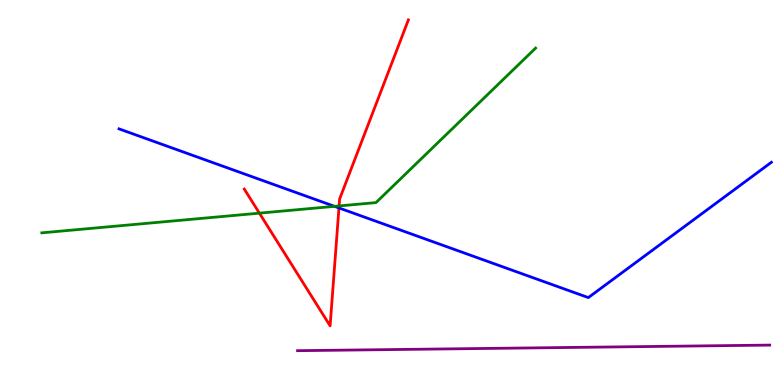[{'lines': ['blue', 'red'], 'intersections': [{'x': 4.37, 'y': 4.6}]}, {'lines': ['green', 'red'], 'intersections': [{'x': 3.35, 'y': 4.46}, {'x': 4.38, 'y': 4.65}]}, {'lines': ['purple', 'red'], 'intersections': []}, {'lines': ['blue', 'green'], 'intersections': [{'x': 4.32, 'y': 4.64}]}, {'lines': ['blue', 'purple'], 'intersections': []}, {'lines': ['green', 'purple'], 'intersections': []}]